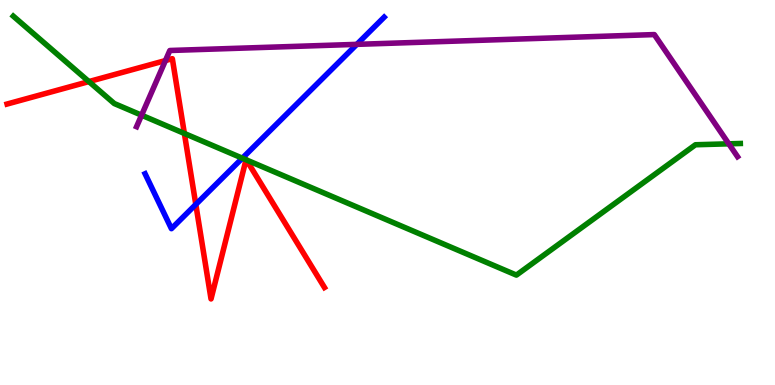[{'lines': ['blue', 'red'], 'intersections': [{'x': 2.53, 'y': 4.69}]}, {'lines': ['green', 'red'], 'intersections': [{'x': 1.15, 'y': 7.88}, {'x': 2.38, 'y': 6.53}, {'x': 3.17, 'y': 5.85}, {'x': 3.18, 'y': 5.85}]}, {'lines': ['purple', 'red'], 'intersections': [{'x': 2.13, 'y': 8.43}]}, {'lines': ['blue', 'green'], 'intersections': [{'x': 3.13, 'y': 5.89}]}, {'lines': ['blue', 'purple'], 'intersections': [{'x': 4.6, 'y': 8.85}]}, {'lines': ['green', 'purple'], 'intersections': [{'x': 1.83, 'y': 7.01}, {'x': 9.4, 'y': 6.26}]}]